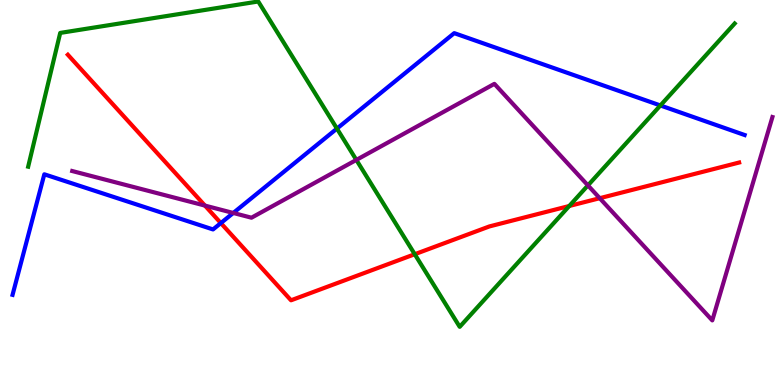[{'lines': ['blue', 'red'], 'intersections': [{'x': 2.85, 'y': 4.21}]}, {'lines': ['green', 'red'], 'intersections': [{'x': 5.35, 'y': 3.4}, {'x': 7.35, 'y': 4.65}]}, {'lines': ['purple', 'red'], 'intersections': [{'x': 2.64, 'y': 4.66}, {'x': 7.74, 'y': 4.85}]}, {'lines': ['blue', 'green'], 'intersections': [{'x': 4.35, 'y': 6.66}, {'x': 8.52, 'y': 7.26}]}, {'lines': ['blue', 'purple'], 'intersections': [{'x': 3.01, 'y': 4.47}]}, {'lines': ['green', 'purple'], 'intersections': [{'x': 4.6, 'y': 5.85}, {'x': 7.59, 'y': 5.18}]}]